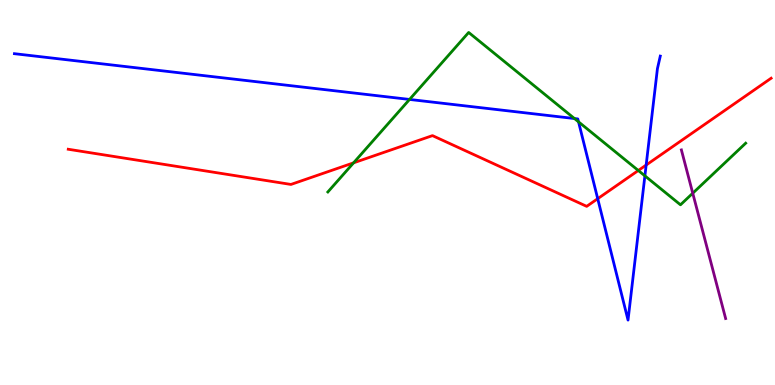[{'lines': ['blue', 'red'], 'intersections': [{'x': 7.71, 'y': 4.84}, {'x': 8.34, 'y': 5.71}]}, {'lines': ['green', 'red'], 'intersections': [{'x': 4.56, 'y': 5.77}, {'x': 8.24, 'y': 5.57}]}, {'lines': ['purple', 'red'], 'intersections': []}, {'lines': ['blue', 'green'], 'intersections': [{'x': 5.28, 'y': 7.42}, {'x': 7.41, 'y': 6.92}, {'x': 7.46, 'y': 6.84}, {'x': 8.32, 'y': 5.43}]}, {'lines': ['blue', 'purple'], 'intersections': []}, {'lines': ['green', 'purple'], 'intersections': [{'x': 8.94, 'y': 4.98}]}]